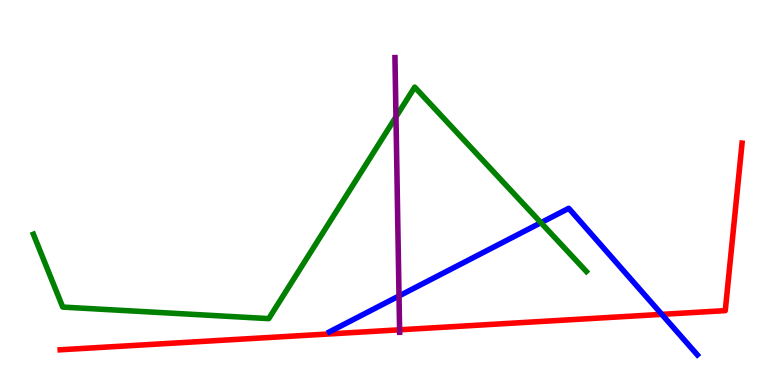[{'lines': ['blue', 'red'], 'intersections': [{'x': 8.54, 'y': 1.83}]}, {'lines': ['green', 'red'], 'intersections': []}, {'lines': ['purple', 'red'], 'intersections': [{'x': 5.16, 'y': 1.43}]}, {'lines': ['blue', 'green'], 'intersections': [{'x': 6.98, 'y': 4.22}]}, {'lines': ['blue', 'purple'], 'intersections': [{'x': 5.15, 'y': 2.31}]}, {'lines': ['green', 'purple'], 'intersections': [{'x': 5.11, 'y': 6.96}]}]